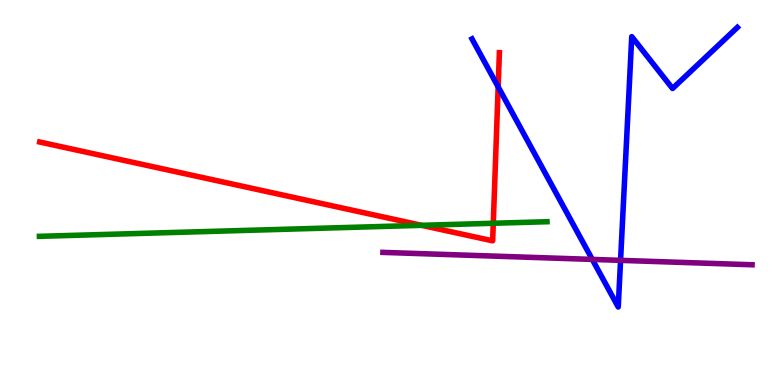[{'lines': ['blue', 'red'], 'intersections': [{'x': 6.43, 'y': 7.74}]}, {'lines': ['green', 'red'], 'intersections': [{'x': 5.44, 'y': 4.15}, {'x': 6.36, 'y': 4.2}]}, {'lines': ['purple', 'red'], 'intersections': []}, {'lines': ['blue', 'green'], 'intersections': []}, {'lines': ['blue', 'purple'], 'intersections': [{'x': 7.64, 'y': 3.26}, {'x': 8.01, 'y': 3.24}]}, {'lines': ['green', 'purple'], 'intersections': []}]